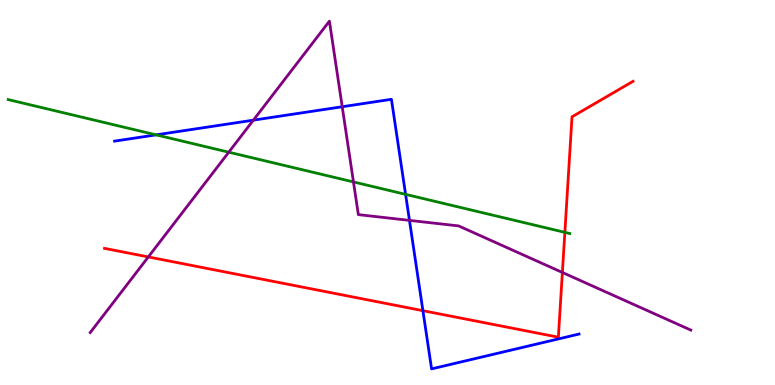[{'lines': ['blue', 'red'], 'intersections': [{'x': 5.46, 'y': 1.93}]}, {'lines': ['green', 'red'], 'intersections': [{'x': 7.29, 'y': 3.97}]}, {'lines': ['purple', 'red'], 'intersections': [{'x': 1.91, 'y': 3.33}, {'x': 7.26, 'y': 2.92}]}, {'lines': ['blue', 'green'], 'intersections': [{'x': 2.01, 'y': 6.5}, {'x': 5.23, 'y': 4.95}]}, {'lines': ['blue', 'purple'], 'intersections': [{'x': 3.27, 'y': 6.88}, {'x': 4.42, 'y': 7.23}, {'x': 5.28, 'y': 4.28}]}, {'lines': ['green', 'purple'], 'intersections': [{'x': 2.95, 'y': 6.05}, {'x': 4.56, 'y': 5.27}]}]